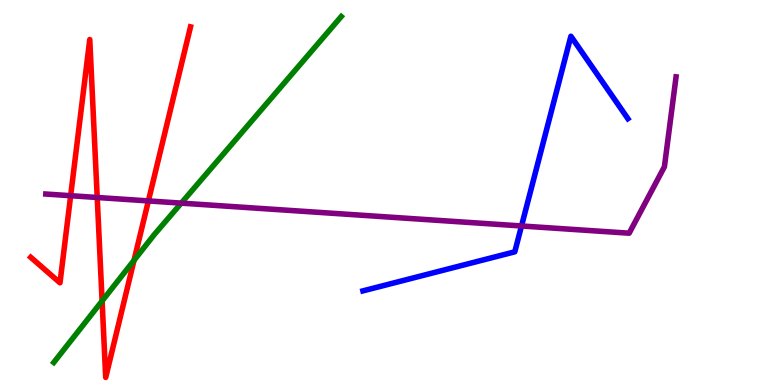[{'lines': ['blue', 'red'], 'intersections': []}, {'lines': ['green', 'red'], 'intersections': [{'x': 1.32, 'y': 2.18}, {'x': 1.73, 'y': 3.24}]}, {'lines': ['purple', 'red'], 'intersections': [{'x': 0.912, 'y': 4.92}, {'x': 1.25, 'y': 4.87}, {'x': 1.91, 'y': 4.78}]}, {'lines': ['blue', 'green'], 'intersections': []}, {'lines': ['blue', 'purple'], 'intersections': [{'x': 6.73, 'y': 4.13}]}, {'lines': ['green', 'purple'], 'intersections': [{'x': 2.34, 'y': 4.72}]}]